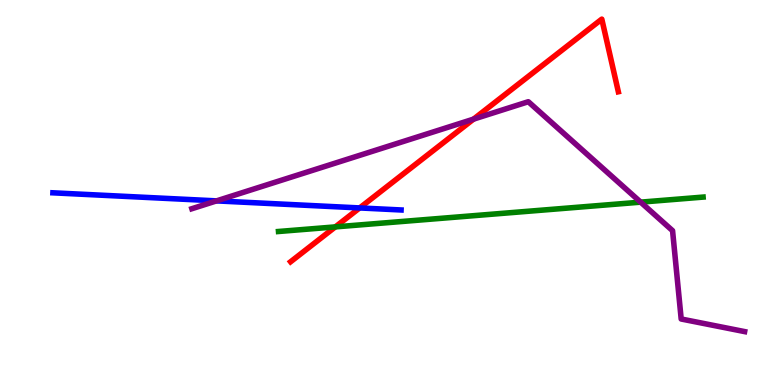[{'lines': ['blue', 'red'], 'intersections': [{'x': 4.64, 'y': 4.6}]}, {'lines': ['green', 'red'], 'intersections': [{'x': 4.33, 'y': 4.11}]}, {'lines': ['purple', 'red'], 'intersections': [{'x': 6.11, 'y': 6.91}]}, {'lines': ['blue', 'green'], 'intersections': []}, {'lines': ['blue', 'purple'], 'intersections': [{'x': 2.79, 'y': 4.78}]}, {'lines': ['green', 'purple'], 'intersections': [{'x': 8.27, 'y': 4.75}]}]